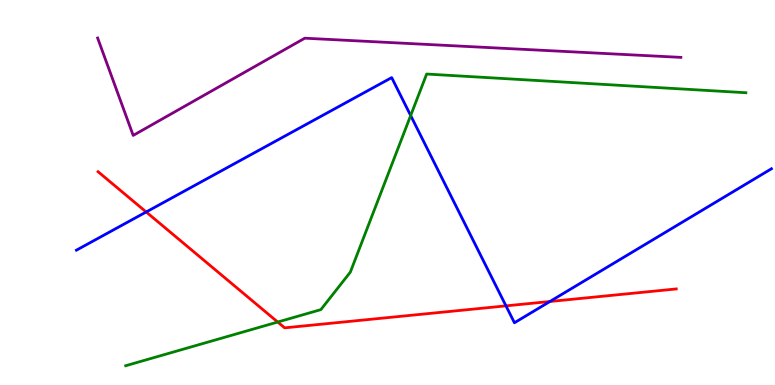[{'lines': ['blue', 'red'], 'intersections': [{'x': 1.89, 'y': 4.49}, {'x': 6.53, 'y': 2.06}, {'x': 7.1, 'y': 2.17}]}, {'lines': ['green', 'red'], 'intersections': [{'x': 3.58, 'y': 1.64}]}, {'lines': ['purple', 'red'], 'intersections': []}, {'lines': ['blue', 'green'], 'intersections': [{'x': 5.3, 'y': 7.0}]}, {'lines': ['blue', 'purple'], 'intersections': []}, {'lines': ['green', 'purple'], 'intersections': []}]